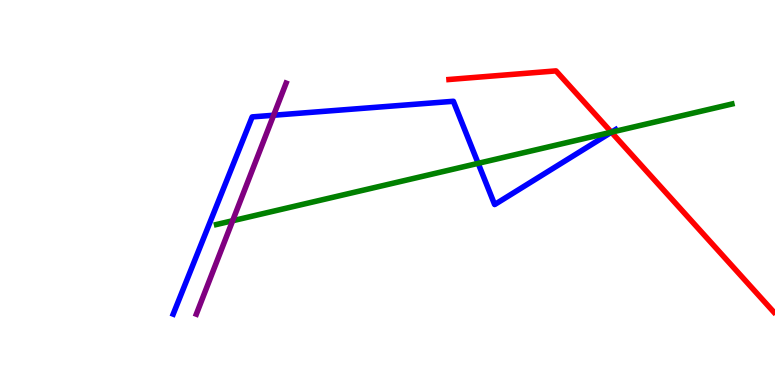[{'lines': ['blue', 'red'], 'intersections': [{'x': 7.89, 'y': 6.57}]}, {'lines': ['green', 'red'], 'intersections': [{'x': 7.89, 'y': 6.57}]}, {'lines': ['purple', 'red'], 'intersections': []}, {'lines': ['blue', 'green'], 'intersections': [{'x': 6.17, 'y': 5.76}, {'x': 7.89, 'y': 6.57}]}, {'lines': ['blue', 'purple'], 'intersections': [{'x': 3.53, 'y': 7.01}]}, {'lines': ['green', 'purple'], 'intersections': [{'x': 3.0, 'y': 4.27}]}]